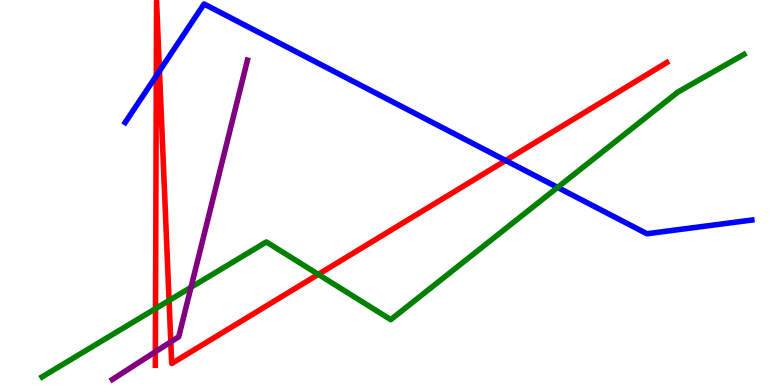[{'lines': ['blue', 'red'], 'intersections': [{'x': 2.02, 'y': 8.03}, {'x': 2.06, 'y': 8.16}, {'x': 6.52, 'y': 5.83}]}, {'lines': ['green', 'red'], 'intersections': [{'x': 2.01, 'y': 1.98}, {'x': 2.18, 'y': 2.2}, {'x': 4.11, 'y': 2.87}]}, {'lines': ['purple', 'red'], 'intersections': [{'x': 2.0, 'y': 0.863}, {'x': 2.2, 'y': 1.12}]}, {'lines': ['blue', 'green'], 'intersections': [{'x': 7.19, 'y': 5.13}]}, {'lines': ['blue', 'purple'], 'intersections': []}, {'lines': ['green', 'purple'], 'intersections': [{'x': 2.46, 'y': 2.54}]}]